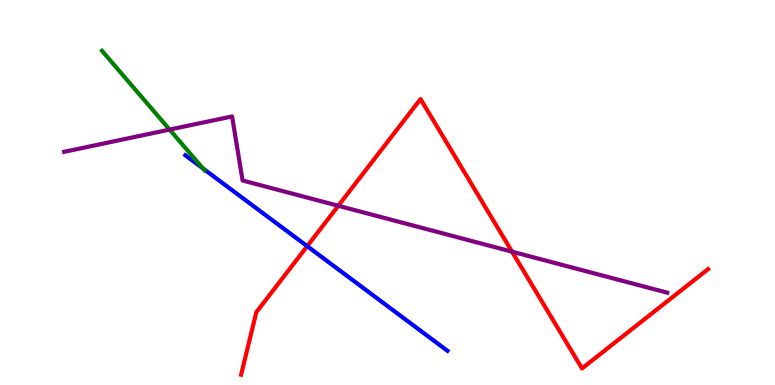[{'lines': ['blue', 'red'], 'intersections': [{'x': 3.96, 'y': 3.61}]}, {'lines': ['green', 'red'], 'intersections': []}, {'lines': ['purple', 'red'], 'intersections': [{'x': 4.37, 'y': 4.66}, {'x': 6.61, 'y': 3.46}]}, {'lines': ['blue', 'green'], 'intersections': [{'x': 2.62, 'y': 5.63}]}, {'lines': ['blue', 'purple'], 'intersections': []}, {'lines': ['green', 'purple'], 'intersections': [{'x': 2.19, 'y': 6.63}]}]